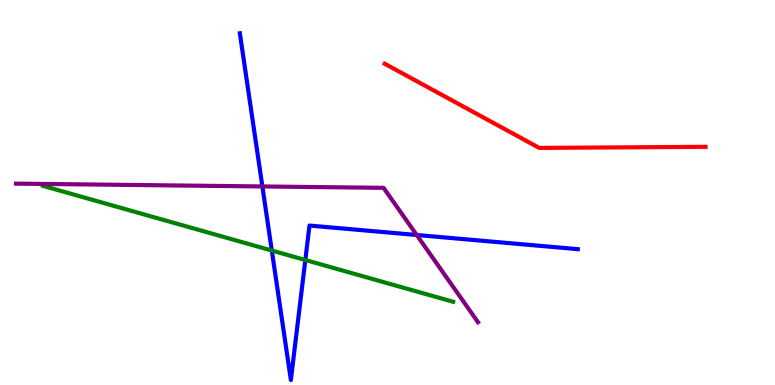[{'lines': ['blue', 'red'], 'intersections': []}, {'lines': ['green', 'red'], 'intersections': []}, {'lines': ['purple', 'red'], 'intersections': []}, {'lines': ['blue', 'green'], 'intersections': [{'x': 3.51, 'y': 3.49}, {'x': 3.94, 'y': 3.25}]}, {'lines': ['blue', 'purple'], 'intersections': [{'x': 3.39, 'y': 5.16}, {'x': 5.38, 'y': 3.9}]}, {'lines': ['green', 'purple'], 'intersections': []}]